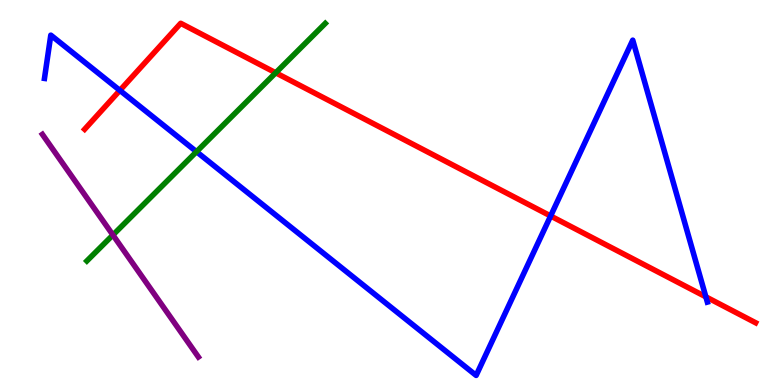[{'lines': ['blue', 'red'], 'intersections': [{'x': 1.55, 'y': 7.65}, {'x': 7.1, 'y': 4.39}, {'x': 9.11, 'y': 2.29}]}, {'lines': ['green', 'red'], 'intersections': [{'x': 3.56, 'y': 8.11}]}, {'lines': ['purple', 'red'], 'intersections': []}, {'lines': ['blue', 'green'], 'intersections': [{'x': 2.54, 'y': 6.06}]}, {'lines': ['blue', 'purple'], 'intersections': []}, {'lines': ['green', 'purple'], 'intersections': [{'x': 1.46, 'y': 3.9}]}]